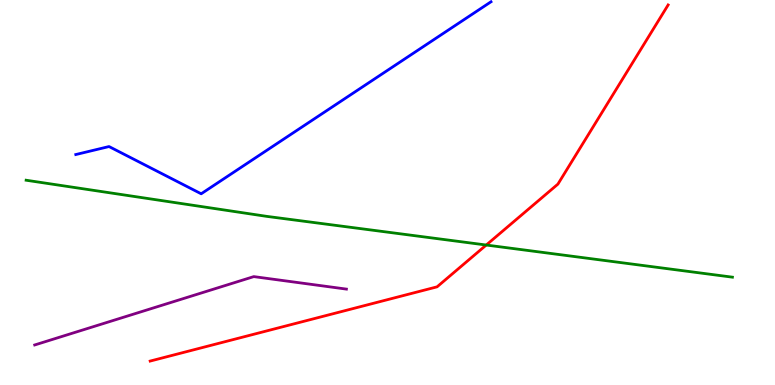[{'lines': ['blue', 'red'], 'intersections': []}, {'lines': ['green', 'red'], 'intersections': [{'x': 6.27, 'y': 3.64}]}, {'lines': ['purple', 'red'], 'intersections': []}, {'lines': ['blue', 'green'], 'intersections': []}, {'lines': ['blue', 'purple'], 'intersections': []}, {'lines': ['green', 'purple'], 'intersections': []}]